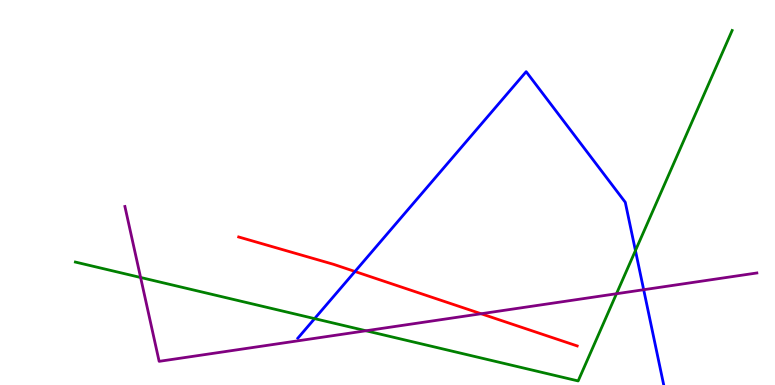[{'lines': ['blue', 'red'], 'intersections': [{'x': 4.58, 'y': 2.95}]}, {'lines': ['green', 'red'], 'intersections': []}, {'lines': ['purple', 'red'], 'intersections': [{'x': 6.21, 'y': 1.85}]}, {'lines': ['blue', 'green'], 'intersections': [{'x': 4.06, 'y': 1.72}, {'x': 8.2, 'y': 3.49}]}, {'lines': ['blue', 'purple'], 'intersections': [{'x': 8.31, 'y': 2.47}]}, {'lines': ['green', 'purple'], 'intersections': [{'x': 1.81, 'y': 2.79}, {'x': 4.72, 'y': 1.41}, {'x': 7.95, 'y': 2.37}]}]